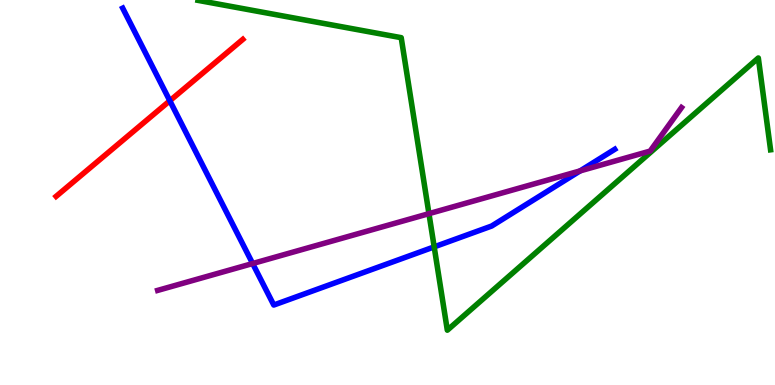[{'lines': ['blue', 'red'], 'intersections': [{'x': 2.19, 'y': 7.38}]}, {'lines': ['green', 'red'], 'intersections': []}, {'lines': ['purple', 'red'], 'intersections': []}, {'lines': ['blue', 'green'], 'intersections': [{'x': 5.6, 'y': 3.59}]}, {'lines': ['blue', 'purple'], 'intersections': [{'x': 3.26, 'y': 3.16}, {'x': 7.49, 'y': 5.56}]}, {'lines': ['green', 'purple'], 'intersections': [{'x': 5.53, 'y': 4.45}]}]